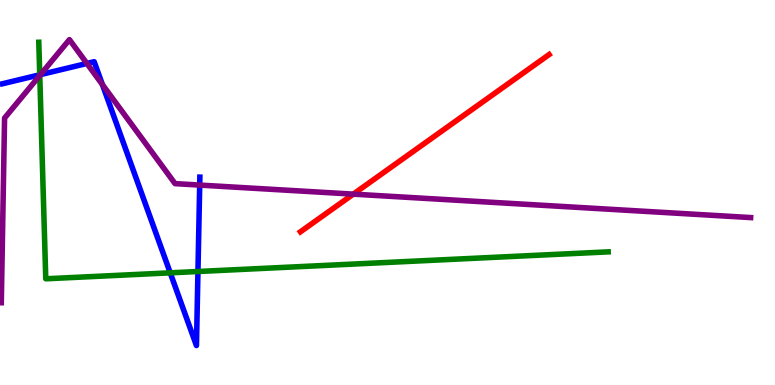[{'lines': ['blue', 'red'], 'intersections': []}, {'lines': ['green', 'red'], 'intersections': []}, {'lines': ['purple', 'red'], 'intersections': [{'x': 4.56, 'y': 4.96}]}, {'lines': ['blue', 'green'], 'intersections': [{'x': 0.513, 'y': 8.06}, {'x': 2.2, 'y': 2.91}, {'x': 2.55, 'y': 2.95}]}, {'lines': ['blue', 'purple'], 'intersections': [{'x': 0.523, 'y': 8.06}, {'x': 1.12, 'y': 8.35}, {'x': 1.32, 'y': 7.8}, {'x': 2.58, 'y': 5.19}]}, {'lines': ['green', 'purple'], 'intersections': [{'x': 0.513, 'y': 8.04}]}]